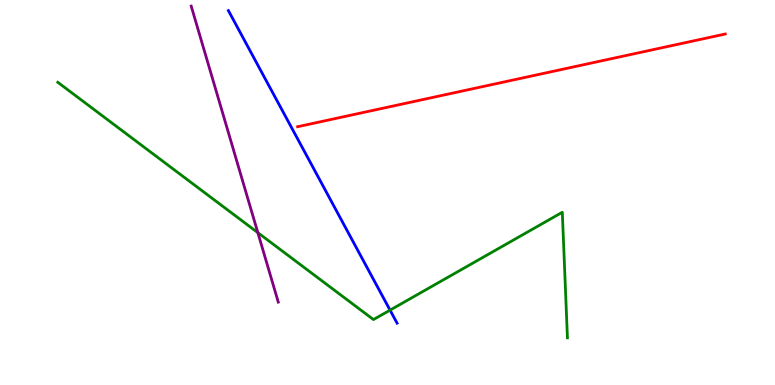[{'lines': ['blue', 'red'], 'intersections': []}, {'lines': ['green', 'red'], 'intersections': []}, {'lines': ['purple', 'red'], 'intersections': []}, {'lines': ['blue', 'green'], 'intersections': [{'x': 5.03, 'y': 1.94}]}, {'lines': ['blue', 'purple'], 'intersections': []}, {'lines': ['green', 'purple'], 'intersections': [{'x': 3.33, 'y': 3.96}]}]